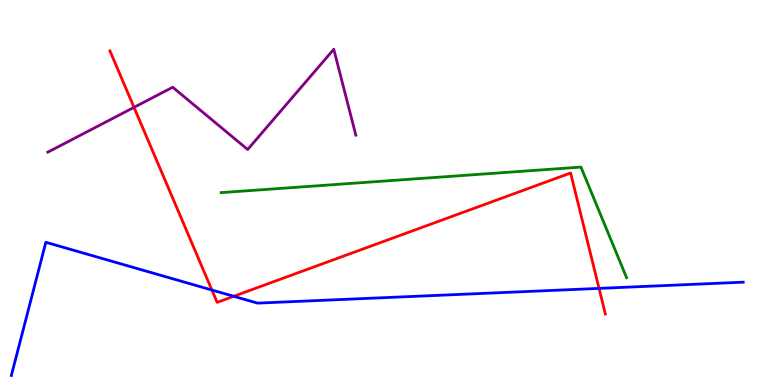[{'lines': ['blue', 'red'], 'intersections': [{'x': 2.73, 'y': 2.47}, {'x': 3.02, 'y': 2.3}, {'x': 7.73, 'y': 2.51}]}, {'lines': ['green', 'red'], 'intersections': []}, {'lines': ['purple', 'red'], 'intersections': [{'x': 1.73, 'y': 7.21}]}, {'lines': ['blue', 'green'], 'intersections': []}, {'lines': ['blue', 'purple'], 'intersections': []}, {'lines': ['green', 'purple'], 'intersections': []}]